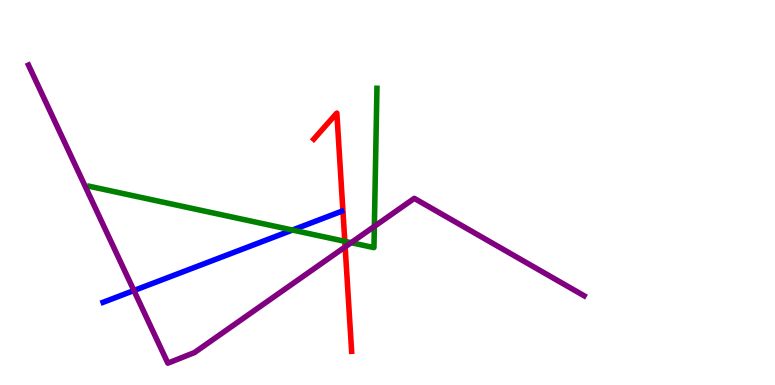[{'lines': ['blue', 'red'], 'intersections': []}, {'lines': ['green', 'red'], 'intersections': [{'x': 4.45, 'y': 3.73}]}, {'lines': ['purple', 'red'], 'intersections': [{'x': 4.45, 'y': 3.59}]}, {'lines': ['blue', 'green'], 'intersections': [{'x': 3.77, 'y': 4.02}]}, {'lines': ['blue', 'purple'], 'intersections': [{'x': 1.73, 'y': 2.45}]}, {'lines': ['green', 'purple'], 'intersections': [{'x': 4.53, 'y': 3.7}, {'x': 4.83, 'y': 4.12}]}]